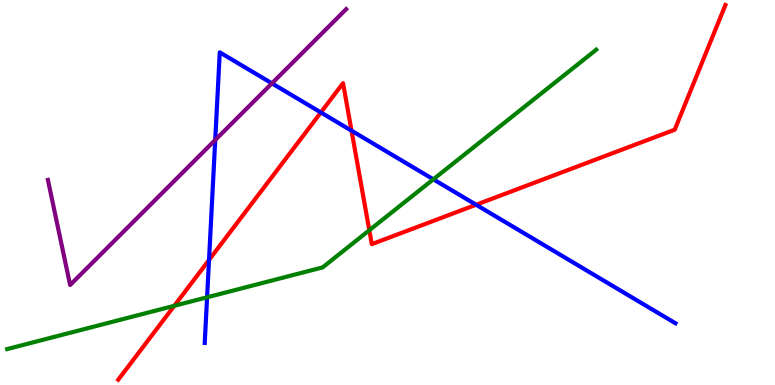[{'lines': ['blue', 'red'], 'intersections': [{'x': 2.7, 'y': 3.25}, {'x': 4.14, 'y': 7.08}, {'x': 4.54, 'y': 6.61}, {'x': 6.14, 'y': 4.68}]}, {'lines': ['green', 'red'], 'intersections': [{'x': 2.25, 'y': 2.06}, {'x': 4.77, 'y': 4.02}]}, {'lines': ['purple', 'red'], 'intersections': []}, {'lines': ['blue', 'green'], 'intersections': [{'x': 2.67, 'y': 2.28}, {'x': 5.59, 'y': 5.34}]}, {'lines': ['blue', 'purple'], 'intersections': [{'x': 2.78, 'y': 6.36}, {'x': 3.51, 'y': 7.84}]}, {'lines': ['green', 'purple'], 'intersections': []}]